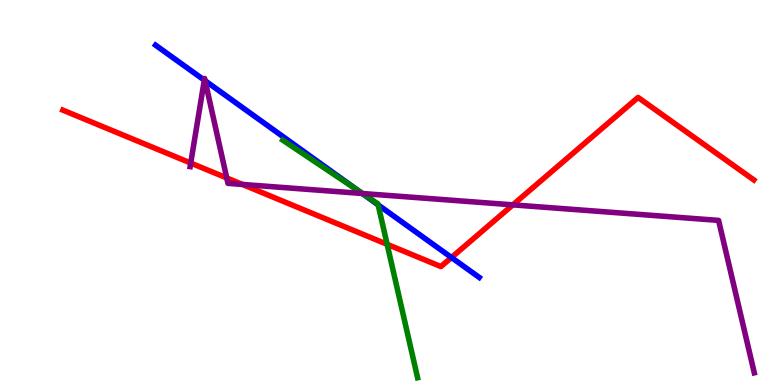[{'lines': ['blue', 'red'], 'intersections': [{'x': 5.83, 'y': 3.31}]}, {'lines': ['green', 'red'], 'intersections': [{'x': 5.0, 'y': 3.65}]}, {'lines': ['purple', 'red'], 'intersections': [{'x': 2.46, 'y': 5.76}, {'x': 2.93, 'y': 5.38}, {'x': 3.13, 'y': 5.21}, {'x': 6.62, 'y': 4.68}]}, {'lines': ['blue', 'green'], 'intersections': [{'x': 4.64, 'y': 5.03}, {'x': 4.88, 'y': 4.68}]}, {'lines': ['blue', 'purple'], 'intersections': [{'x': 2.64, 'y': 7.92}, {'x': 2.65, 'y': 7.9}, {'x': 4.67, 'y': 4.97}]}, {'lines': ['green', 'purple'], 'intersections': [{'x': 4.68, 'y': 4.97}]}]